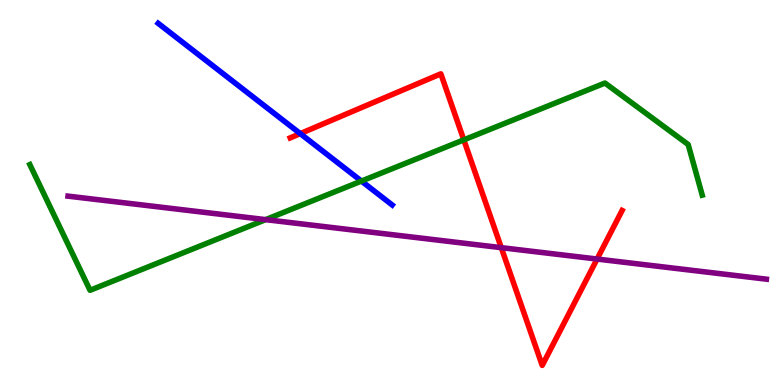[{'lines': ['blue', 'red'], 'intersections': [{'x': 3.87, 'y': 6.53}]}, {'lines': ['green', 'red'], 'intersections': [{'x': 5.98, 'y': 6.37}]}, {'lines': ['purple', 'red'], 'intersections': [{'x': 6.47, 'y': 3.57}, {'x': 7.7, 'y': 3.27}]}, {'lines': ['blue', 'green'], 'intersections': [{'x': 4.66, 'y': 5.3}]}, {'lines': ['blue', 'purple'], 'intersections': []}, {'lines': ['green', 'purple'], 'intersections': [{'x': 3.43, 'y': 4.3}]}]